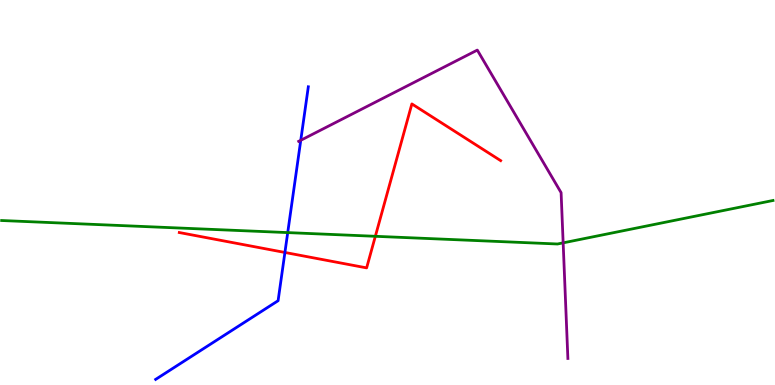[{'lines': ['blue', 'red'], 'intersections': [{'x': 3.68, 'y': 3.44}]}, {'lines': ['green', 'red'], 'intersections': [{'x': 4.84, 'y': 3.86}]}, {'lines': ['purple', 'red'], 'intersections': []}, {'lines': ['blue', 'green'], 'intersections': [{'x': 3.71, 'y': 3.96}]}, {'lines': ['blue', 'purple'], 'intersections': [{'x': 3.88, 'y': 6.36}]}, {'lines': ['green', 'purple'], 'intersections': [{'x': 7.27, 'y': 3.69}]}]